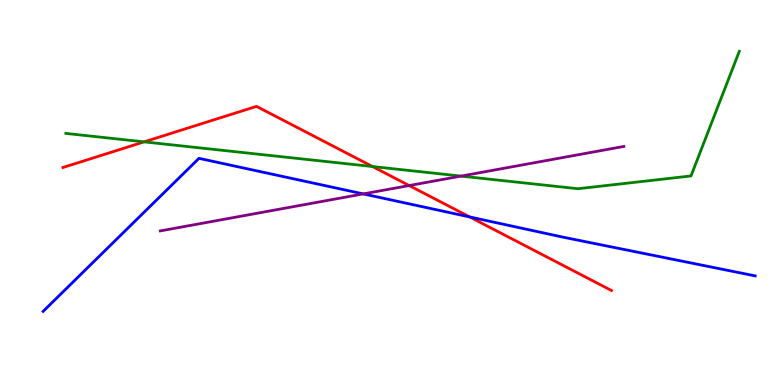[{'lines': ['blue', 'red'], 'intersections': [{'x': 6.06, 'y': 4.37}]}, {'lines': ['green', 'red'], 'intersections': [{'x': 1.86, 'y': 6.32}, {'x': 4.81, 'y': 5.67}]}, {'lines': ['purple', 'red'], 'intersections': [{'x': 5.28, 'y': 5.18}]}, {'lines': ['blue', 'green'], 'intersections': []}, {'lines': ['blue', 'purple'], 'intersections': [{'x': 4.69, 'y': 4.96}]}, {'lines': ['green', 'purple'], 'intersections': [{'x': 5.95, 'y': 5.43}]}]